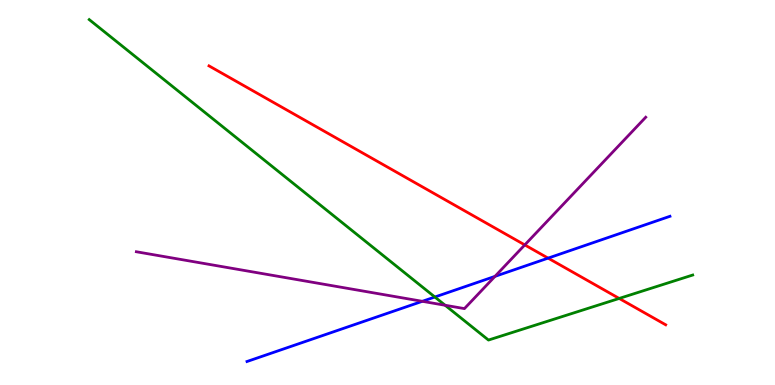[{'lines': ['blue', 'red'], 'intersections': [{'x': 7.07, 'y': 3.3}]}, {'lines': ['green', 'red'], 'intersections': [{'x': 7.99, 'y': 2.25}]}, {'lines': ['purple', 'red'], 'intersections': [{'x': 6.77, 'y': 3.64}]}, {'lines': ['blue', 'green'], 'intersections': [{'x': 5.61, 'y': 2.29}]}, {'lines': ['blue', 'purple'], 'intersections': [{'x': 5.45, 'y': 2.17}, {'x': 6.39, 'y': 2.82}]}, {'lines': ['green', 'purple'], 'intersections': [{'x': 5.74, 'y': 2.07}]}]